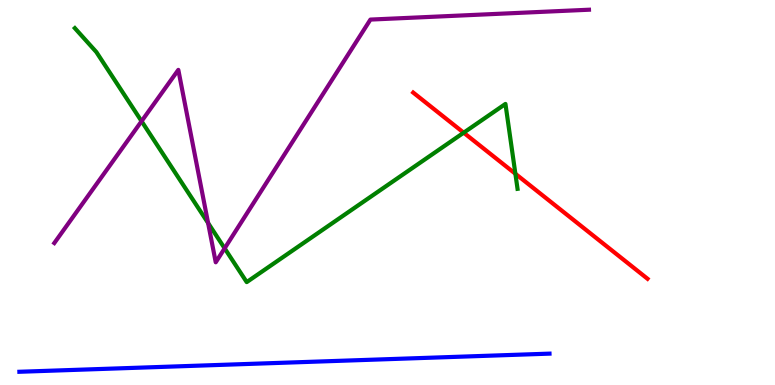[{'lines': ['blue', 'red'], 'intersections': []}, {'lines': ['green', 'red'], 'intersections': [{'x': 5.98, 'y': 6.55}, {'x': 6.65, 'y': 5.49}]}, {'lines': ['purple', 'red'], 'intersections': []}, {'lines': ['blue', 'green'], 'intersections': []}, {'lines': ['blue', 'purple'], 'intersections': []}, {'lines': ['green', 'purple'], 'intersections': [{'x': 1.83, 'y': 6.85}, {'x': 2.69, 'y': 4.21}, {'x': 2.9, 'y': 3.55}]}]